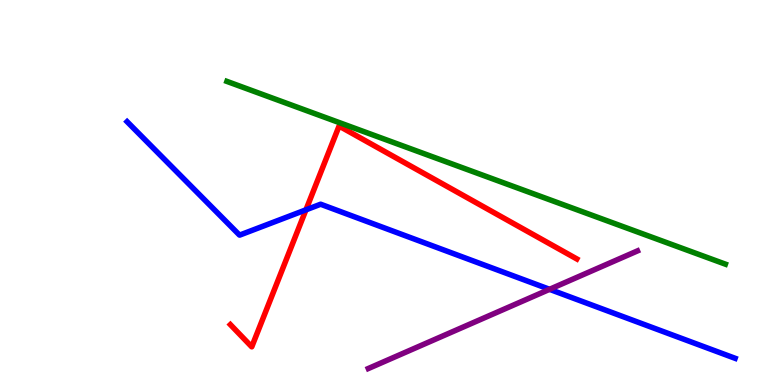[{'lines': ['blue', 'red'], 'intersections': [{'x': 3.95, 'y': 4.55}]}, {'lines': ['green', 'red'], 'intersections': []}, {'lines': ['purple', 'red'], 'intersections': []}, {'lines': ['blue', 'green'], 'intersections': []}, {'lines': ['blue', 'purple'], 'intersections': [{'x': 7.09, 'y': 2.49}]}, {'lines': ['green', 'purple'], 'intersections': []}]